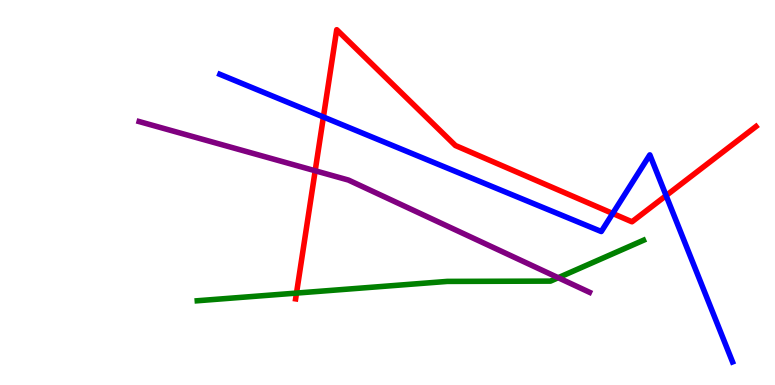[{'lines': ['blue', 'red'], 'intersections': [{'x': 4.17, 'y': 6.96}, {'x': 7.91, 'y': 4.46}, {'x': 8.59, 'y': 4.92}]}, {'lines': ['green', 'red'], 'intersections': [{'x': 3.83, 'y': 2.39}]}, {'lines': ['purple', 'red'], 'intersections': [{'x': 4.07, 'y': 5.56}]}, {'lines': ['blue', 'green'], 'intersections': []}, {'lines': ['blue', 'purple'], 'intersections': []}, {'lines': ['green', 'purple'], 'intersections': [{'x': 7.2, 'y': 2.79}]}]